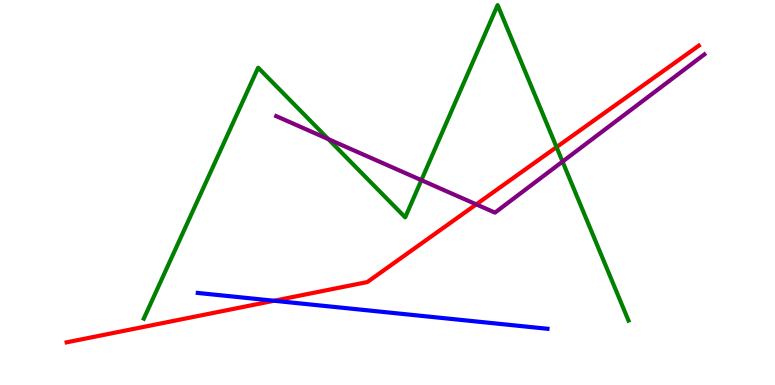[{'lines': ['blue', 'red'], 'intersections': [{'x': 3.54, 'y': 2.19}]}, {'lines': ['green', 'red'], 'intersections': [{'x': 7.18, 'y': 6.18}]}, {'lines': ['purple', 'red'], 'intersections': [{'x': 6.15, 'y': 4.69}]}, {'lines': ['blue', 'green'], 'intersections': []}, {'lines': ['blue', 'purple'], 'intersections': []}, {'lines': ['green', 'purple'], 'intersections': [{'x': 4.24, 'y': 6.39}, {'x': 5.44, 'y': 5.32}, {'x': 7.26, 'y': 5.8}]}]